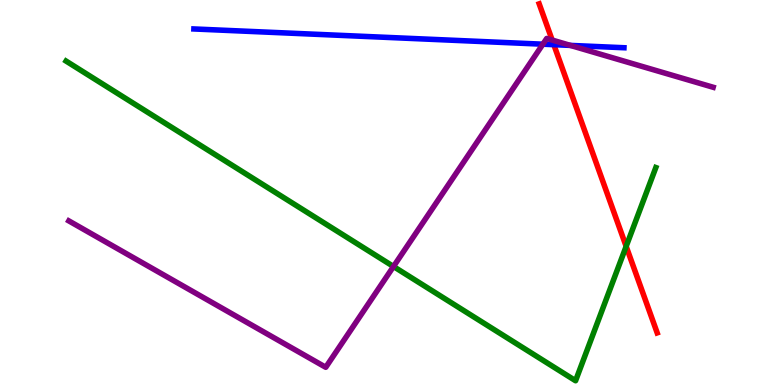[{'lines': ['blue', 'red'], 'intersections': [{'x': 7.15, 'y': 8.84}]}, {'lines': ['green', 'red'], 'intersections': [{'x': 8.08, 'y': 3.6}]}, {'lines': ['purple', 'red'], 'intersections': [{'x': 7.12, 'y': 8.96}]}, {'lines': ['blue', 'green'], 'intersections': []}, {'lines': ['blue', 'purple'], 'intersections': [{'x': 7.0, 'y': 8.85}, {'x': 7.36, 'y': 8.82}]}, {'lines': ['green', 'purple'], 'intersections': [{'x': 5.08, 'y': 3.08}]}]